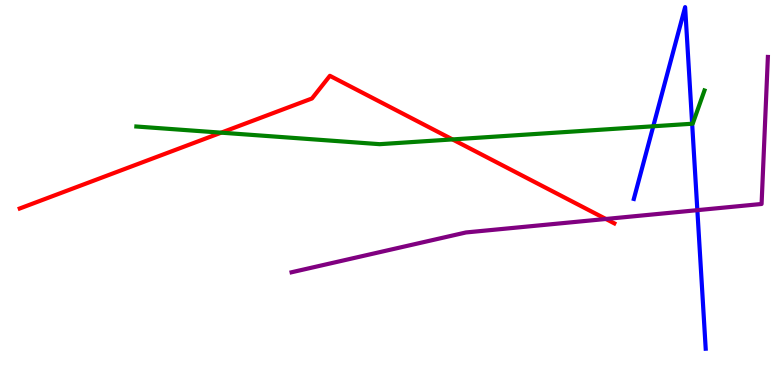[{'lines': ['blue', 'red'], 'intersections': []}, {'lines': ['green', 'red'], 'intersections': [{'x': 2.85, 'y': 6.55}, {'x': 5.84, 'y': 6.38}]}, {'lines': ['purple', 'red'], 'intersections': [{'x': 7.82, 'y': 4.31}]}, {'lines': ['blue', 'green'], 'intersections': [{'x': 8.43, 'y': 6.72}, {'x': 8.93, 'y': 6.79}]}, {'lines': ['blue', 'purple'], 'intersections': [{'x': 9.0, 'y': 4.54}]}, {'lines': ['green', 'purple'], 'intersections': []}]